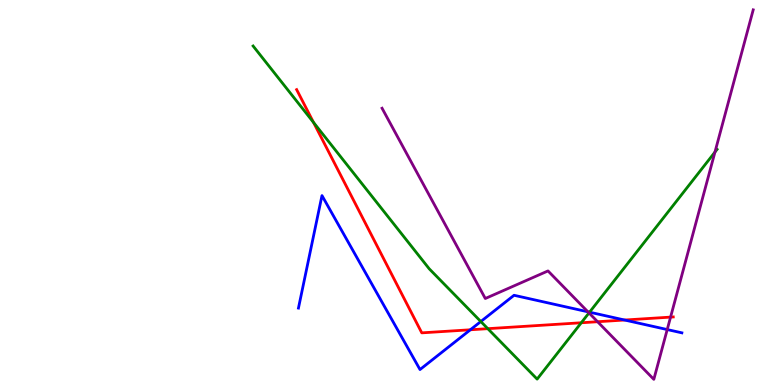[{'lines': ['blue', 'red'], 'intersections': [{'x': 6.07, 'y': 1.43}, {'x': 8.06, 'y': 1.69}]}, {'lines': ['green', 'red'], 'intersections': [{'x': 4.05, 'y': 6.82}, {'x': 6.29, 'y': 1.46}, {'x': 7.5, 'y': 1.62}]}, {'lines': ['purple', 'red'], 'intersections': [{'x': 7.71, 'y': 1.64}, {'x': 8.65, 'y': 1.76}]}, {'lines': ['blue', 'green'], 'intersections': [{'x': 6.2, 'y': 1.65}, {'x': 7.61, 'y': 1.89}]}, {'lines': ['blue', 'purple'], 'intersections': [{'x': 7.59, 'y': 1.9}, {'x': 8.61, 'y': 1.44}]}, {'lines': ['green', 'purple'], 'intersections': [{'x': 7.6, 'y': 1.87}, {'x': 9.23, 'y': 6.05}]}]